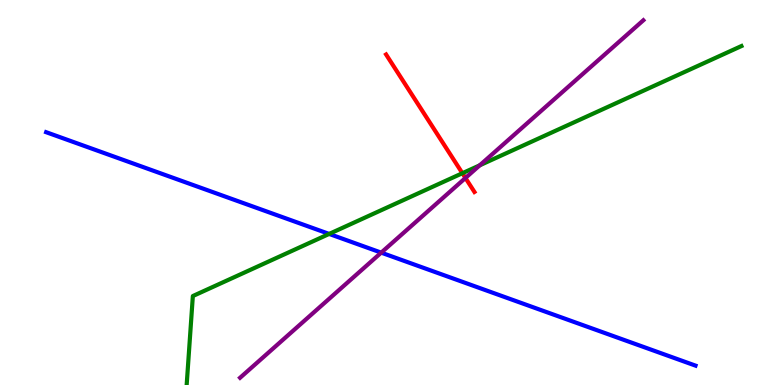[{'lines': ['blue', 'red'], 'intersections': []}, {'lines': ['green', 'red'], 'intersections': [{'x': 5.97, 'y': 5.5}]}, {'lines': ['purple', 'red'], 'intersections': [{'x': 6.01, 'y': 5.38}]}, {'lines': ['blue', 'green'], 'intersections': [{'x': 4.25, 'y': 3.92}]}, {'lines': ['blue', 'purple'], 'intersections': [{'x': 4.92, 'y': 3.44}]}, {'lines': ['green', 'purple'], 'intersections': [{'x': 6.19, 'y': 5.71}]}]